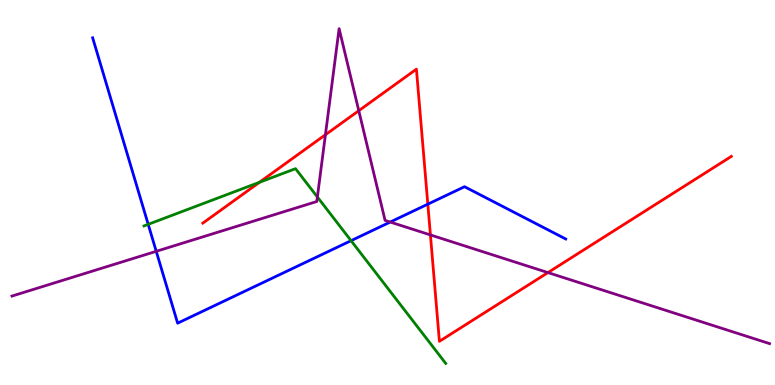[{'lines': ['blue', 'red'], 'intersections': [{'x': 5.52, 'y': 4.7}]}, {'lines': ['green', 'red'], 'intersections': [{'x': 3.35, 'y': 5.27}]}, {'lines': ['purple', 'red'], 'intersections': [{'x': 4.2, 'y': 6.5}, {'x': 4.63, 'y': 7.12}, {'x': 5.55, 'y': 3.9}, {'x': 7.07, 'y': 2.92}]}, {'lines': ['blue', 'green'], 'intersections': [{'x': 1.91, 'y': 4.17}, {'x': 4.53, 'y': 3.75}]}, {'lines': ['blue', 'purple'], 'intersections': [{'x': 2.02, 'y': 3.47}, {'x': 5.04, 'y': 4.23}]}, {'lines': ['green', 'purple'], 'intersections': [{'x': 4.1, 'y': 4.88}]}]